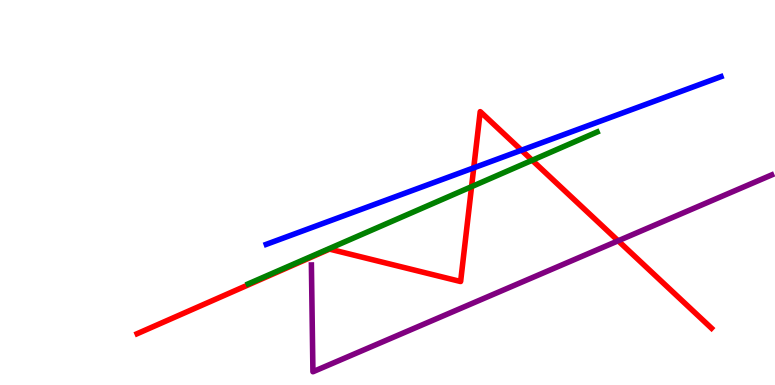[{'lines': ['blue', 'red'], 'intersections': [{'x': 6.11, 'y': 5.64}, {'x': 6.73, 'y': 6.1}]}, {'lines': ['green', 'red'], 'intersections': [{'x': 6.08, 'y': 5.15}, {'x': 6.87, 'y': 5.84}]}, {'lines': ['purple', 'red'], 'intersections': [{'x': 7.98, 'y': 3.75}]}, {'lines': ['blue', 'green'], 'intersections': []}, {'lines': ['blue', 'purple'], 'intersections': []}, {'lines': ['green', 'purple'], 'intersections': []}]